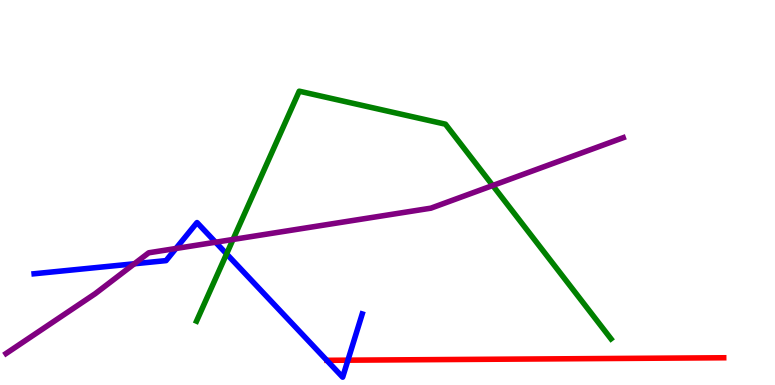[{'lines': ['blue', 'red'], 'intersections': [{'x': 4.49, 'y': 0.645}]}, {'lines': ['green', 'red'], 'intersections': []}, {'lines': ['purple', 'red'], 'intersections': []}, {'lines': ['blue', 'green'], 'intersections': [{'x': 2.92, 'y': 3.4}]}, {'lines': ['blue', 'purple'], 'intersections': [{'x': 1.73, 'y': 3.15}, {'x': 2.27, 'y': 3.55}, {'x': 2.78, 'y': 3.71}]}, {'lines': ['green', 'purple'], 'intersections': [{'x': 3.01, 'y': 3.78}, {'x': 6.36, 'y': 5.18}]}]